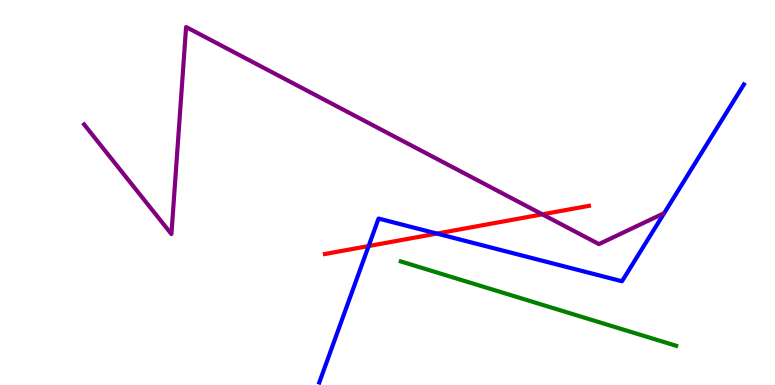[{'lines': ['blue', 'red'], 'intersections': [{'x': 4.76, 'y': 3.61}, {'x': 5.64, 'y': 3.93}]}, {'lines': ['green', 'red'], 'intersections': []}, {'lines': ['purple', 'red'], 'intersections': [{'x': 7.0, 'y': 4.43}]}, {'lines': ['blue', 'green'], 'intersections': []}, {'lines': ['blue', 'purple'], 'intersections': []}, {'lines': ['green', 'purple'], 'intersections': []}]